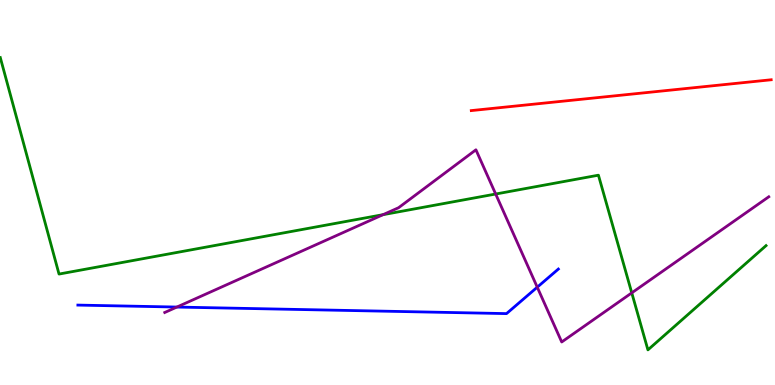[{'lines': ['blue', 'red'], 'intersections': []}, {'lines': ['green', 'red'], 'intersections': []}, {'lines': ['purple', 'red'], 'intersections': []}, {'lines': ['blue', 'green'], 'intersections': []}, {'lines': ['blue', 'purple'], 'intersections': [{'x': 2.28, 'y': 2.02}, {'x': 6.93, 'y': 2.54}]}, {'lines': ['green', 'purple'], 'intersections': [{'x': 4.94, 'y': 4.42}, {'x': 6.4, 'y': 4.96}, {'x': 8.15, 'y': 2.39}]}]